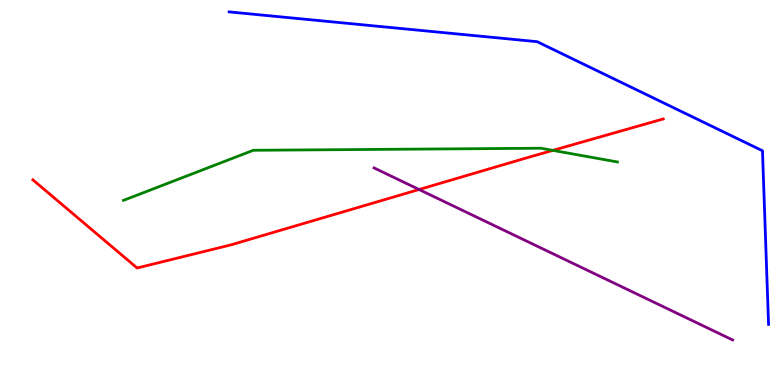[{'lines': ['blue', 'red'], 'intersections': []}, {'lines': ['green', 'red'], 'intersections': [{'x': 7.13, 'y': 6.09}]}, {'lines': ['purple', 'red'], 'intersections': [{'x': 5.41, 'y': 5.08}]}, {'lines': ['blue', 'green'], 'intersections': []}, {'lines': ['blue', 'purple'], 'intersections': []}, {'lines': ['green', 'purple'], 'intersections': []}]